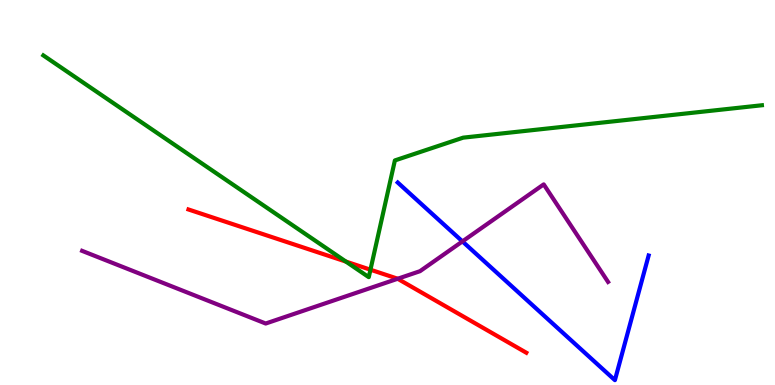[{'lines': ['blue', 'red'], 'intersections': []}, {'lines': ['green', 'red'], 'intersections': [{'x': 4.46, 'y': 3.21}, {'x': 4.78, 'y': 2.99}]}, {'lines': ['purple', 'red'], 'intersections': [{'x': 5.13, 'y': 2.76}]}, {'lines': ['blue', 'green'], 'intersections': []}, {'lines': ['blue', 'purple'], 'intersections': [{'x': 5.97, 'y': 3.73}]}, {'lines': ['green', 'purple'], 'intersections': []}]